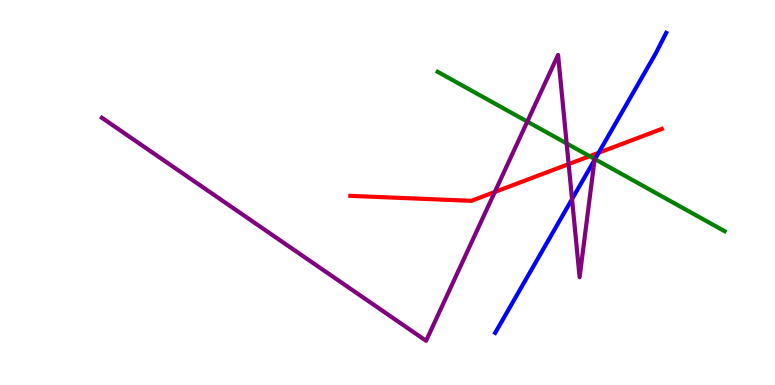[{'lines': ['blue', 'red'], 'intersections': [{'x': 7.72, 'y': 6.03}]}, {'lines': ['green', 'red'], 'intersections': [{'x': 7.61, 'y': 5.94}]}, {'lines': ['purple', 'red'], 'intersections': [{'x': 6.38, 'y': 5.01}, {'x': 7.34, 'y': 5.74}]}, {'lines': ['blue', 'green'], 'intersections': [{'x': 7.68, 'y': 5.87}]}, {'lines': ['blue', 'purple'], 'intersections': [{'x': 7.38, 'y': 4.83}, {'x': 7.67, 'y': 5.84}]}, {'lines': ['green', 'purple'], 'intersections': [{'x': 6.8, 'y': 6.84}, {'x': 7.31, 'y': 6.27}]}]